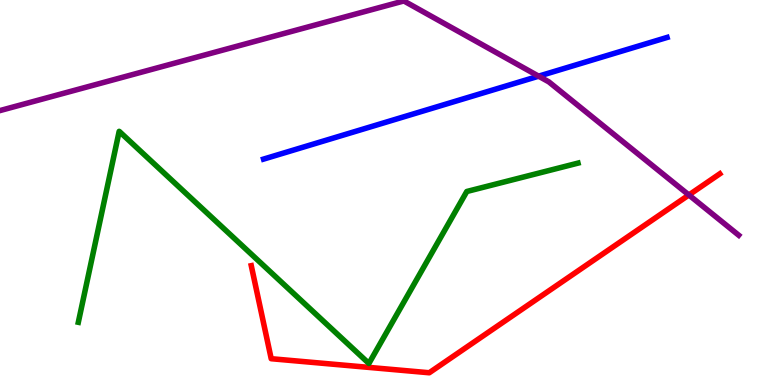[{'lines': ['blue', 'red'], 'intersections': []}, {'lines': ['green', 'red'], 'intersections': []}, {'lines': ['purple', 'red'], 'intersections': [{'x': 8.89, 'y': 4.94}]}, {'lines': ['blue', 'green'], 'intersections': []}, {'lines': ['blue', 'purple'], 'intersections': [{'x': 6.95, 'y': 8.02}]}, {'lines': ['green', 'purple'], 'intersections': []}]